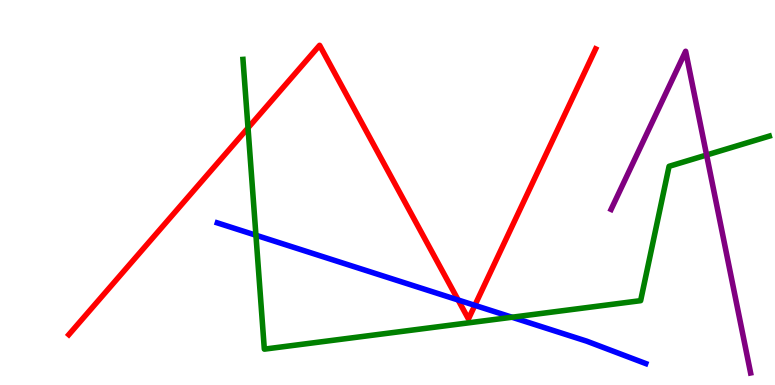[{'lines': ['blue', 'red'], 'intersections': [{'x': 5.91, 'y': 2.21}, {'x': 6.13, 'y': 2.07}]}, {'lines': ['green', 'red'], 'intersections': [{'x': 3.2, 'y': 6.68}]}, {'lines': ['purple', 'red'], 'intersections': []}, {'lines': ['blue', 'green'], 'intersections': [{'x': 3.3, 'y': 3.89}, {'x': 6.61, 'y': 1.76}]}, {'lines': ['blue', 'purple'], 'intersections': []}, {'lines': ['green', 'purple'], 'intersections': [{'x': 9.12, 'y': 5.97}]}]